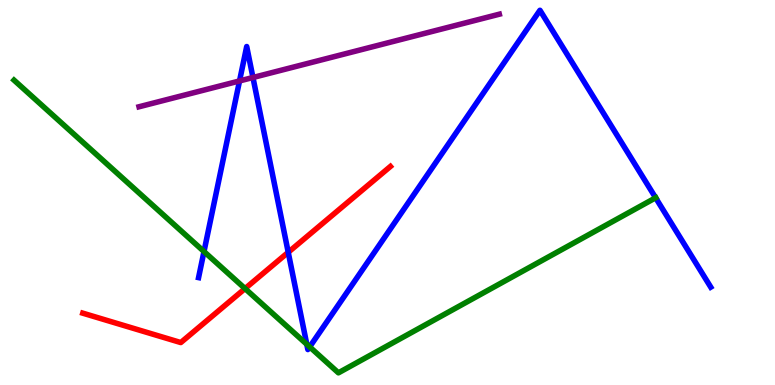[{'lines': ['blue', 'red'], 'intersections': [{'x': 3.72, 'y': 3.45}]}, {'lines': ['green', 'red'], 'intersections': [{'x': 3.16, 'y': 2.5}]}, {'lines': ['purple', 'red'], 'intersections': []}, {'lines': ['blue', 'green'], 'intersections': [{'x': 2.63, 'y': 3.47}, {'x': 3.96, 'y': 1.06}, {'x': 4.0, 'y': 0.99}, {'x': 8.46, 'y': 4.86}]}, {'lines': ['blue', 'purple'], 'intersections': [{'x': 3.09, 'y': 7.9}, {'x': 3.26, 'y': 7.99}]}, {'lines': ['green', 'purple'], 'intersections': []}]